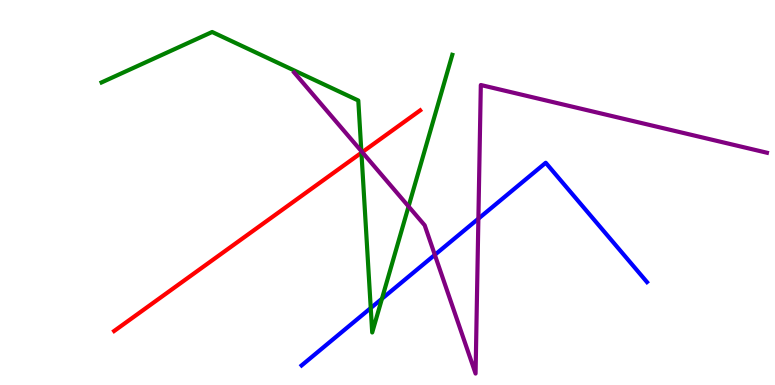[{'lines': ['blue', 'red'], 'intersections': []}, {'lines': ['green', 'red'], 'intersections': [{'x': 4.66, 'y': 6.03}]}, {'lines': ['purple', 'red'], 'intersections': [{'x': 4.67, 'y': 6.05}]}, {'lines': ['blue', 'green'], 'intersections': [{'x': 4.78, 'y': 2.0}, {'x': 4.93, 'y': 2.24}]}, {'lines': ['blue', 'purple'], 'intersections': [{'x': 5.61, 'y': 3.38}, {'x': 6.17, 'y': 4.32}]}, {'lines': ['green', 'purple'], 'intersections': [{'x': 4.66, 'y': 6.07}, {'x': 5.27, 'y': 4.64}]}]